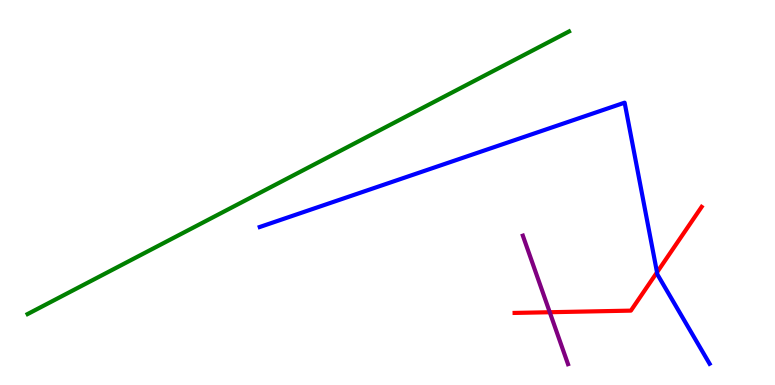[{'lines': ['blue', 'red'], 'intersections': [{'x': 8.48, 'y': 2.93}]}, {'lines': ['green', 'red'], 'intersections': []}, {'lines': ['purple', 'red'], 'intersections': [{'x': 7.09, 'y': 1.89}]}, {'lines': ['blue', 'green'], 'intersections': []}, {'lines': ['blue', 'purple'], 'intersections': []}, {'lines': ['green', 'purple'], 'intersections': []}]